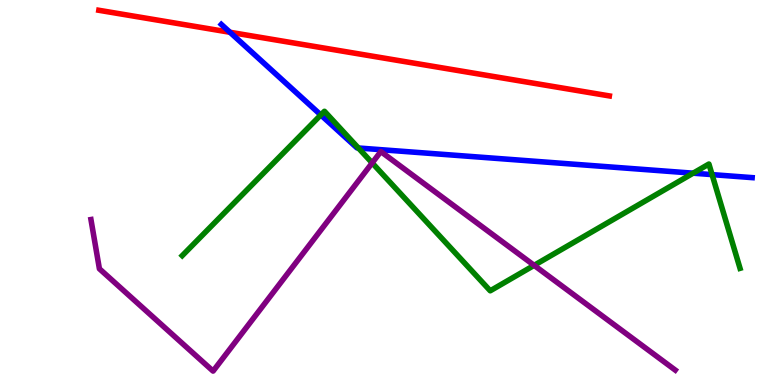[{'lines': ['blue', 'red'], 'intersections': [{'x': 2.97, 'y': 9.16}]}, {'lines': ['green', 'red'], 'intersections': []}, {'lines': ['purple', 'red'], 'intersections': []}, {'lines': ['blue', 'green'], 'intersections': [{'x': 4.14, 'y': 7.01}, {'x': 4.62, 'y': 6.16}, {'x': 8.94, 'y': 5.5}, {'x': 9.19, 'y': 5.46}]}, {'lines': ['blue', 'purple'], 'intersections': []}, {'lines': ['green', 'purple'], 'intersections': [{'x': 4.8, 'y': 5.77}, {'x': 6.89, 'y': 3.11}]}]